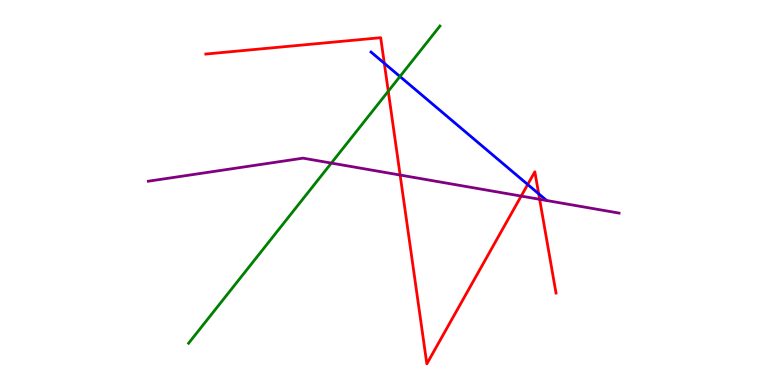[{'lines': ['blue', 'red'], 'intersections': [{'x': 4.96, 'y': 8.36}, {'x': 6.81, 'y': 5.21}, {'x': 6.95, 'y': 4.97}]}, {'lines': ['green', 'red'], 'intersections': [{'x': 5.01, 'y': 7.63}]}, {'lines': ['purple', 'red'], 'intersections': [{'x': 5.16, 'y': 5.45}, {'x': 6.72, 'y': 4.91}, {'x': 6.96, 'y': 4.82}]}, {'lines': ['blue', 'green'], 'intersections': [{'x': 5.16, 'y': 8.01}]}, {'lines': ['blue', 'purple'], 'intersections': []}, {'lines': ['green', 'purple'], 'intersections': [{'x': 4.28, 'y': 5.76}]}]